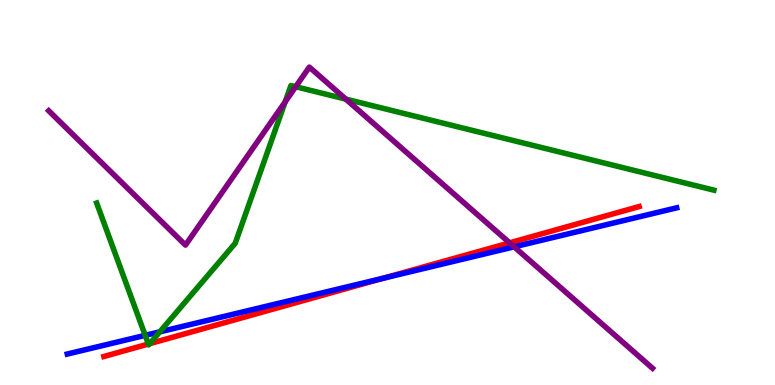[{'lines': ['blue', 'red'], 'intersections': [{'x': 4.95, 'y': 2.77}]}, {'lines': ['green', 'red'], 'intersections': [{'x': 1.91, 'y': 1.06}, {'x': 1.93, 'y': 1.07}]}, {'lines': ['purple', 'red'], 'intersections': [{'x': 6.58, 'y': 3.69}]}, {'lines': ['blue', 'green'], 'intersections': [{'x': 1.87, 'y': 1.29}, {'x': 2.06, 'y': 1.38}]}, {'lines': ['blue', 'purple'], 'intersections': [{'x': 6.63, 'y': 3.59}]}, {'lines': ['green', 'purple'], 'intersections': [{'x': 3.68, 'y': 7.35}, {'x': 3.82, 'y': 7.75}, {'x': 4.46, 'y': 7.43}]}]